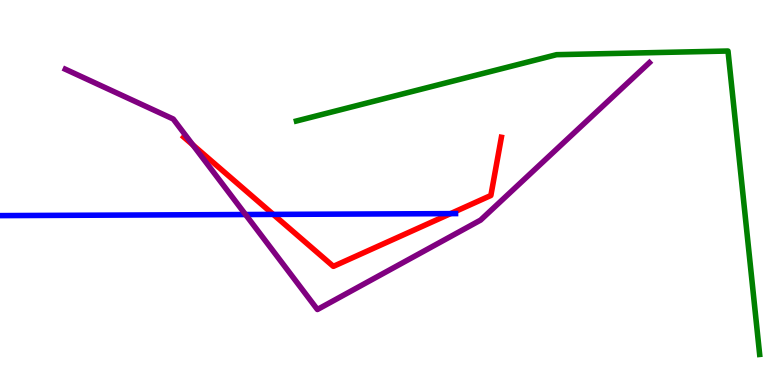[{'lines': ['blue', 'red'], 'intersections': [{'x': 3.53, 'y': 4.43}, {'x': 5.81, 'y': 4.45}]}, {'lines': ['green', 'red'], 'intersections': []}, {'lines': ['purple', 'red'], 'intersections': [{'x': 2.49, 'y': 6.24}]}, {'lines': ['blue', 'green'], 'intersections': []}, {'lines': ['blue', 'purple'], 'intersections': [{'x': 3.17, 'y': 4.43}]}, {'lines': ['green', 'purple'], 'intersections': []}]